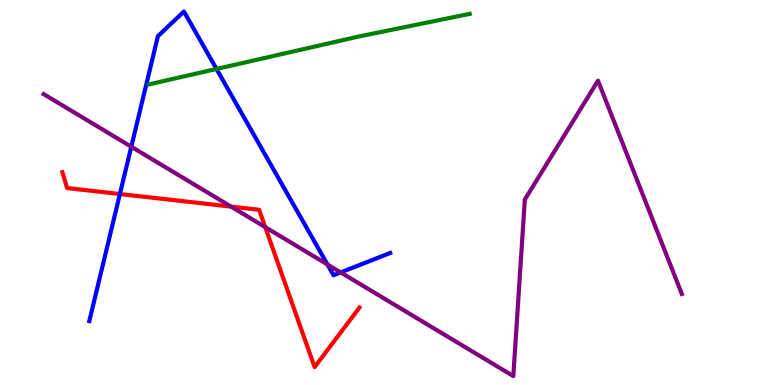[{'lines': ['blue', 'red'], 'intersections': [{'x': 1.55, 'y': 4.96}]}, {'lines': ['green', 'red'], 'intersections': []}, {'lines': ['purple', 'red'], 'intersections': [{'x': 2.98, 'y': 4.63}, {'x': 3.42, 'y': 4.1}]}, {'lines': ['blue', 'green'], 'intersections': [{'x': 2.79, 'y': 8.21}]}, {'lines': ['blue', 'purple'], 'intersections': [{'x': 1.69, 'y': 6.19}, {'x': 4.23, 'y': 3.13}, {'x': 4.4, 'y': 2.92}]}, {'lines': ['green', 'purple'], 'intersections': []}]